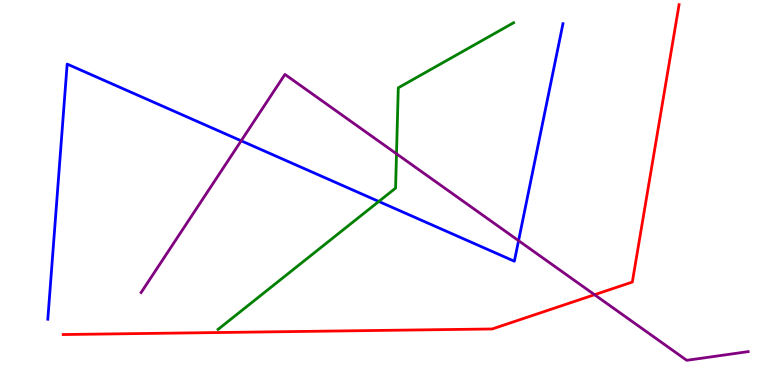[{'lines': ['blue', 'red'], 'intersections': []}, {'lines': ['green', 'red'], 'intersections': []}, {'lines': ['purple', 'red'], 'intersections': [{'x': 7.67, 'y': 2.35}]}, {'lines': ['blue', 'green'], 'intersections': [{'x': 4.89, 'y': 4.77}]}, {'lines': ['blue', 'purple'], 'intersections': [{'x': 3.11, 'y': 6.34}, {'x': 6.69, 'y': 3.75}]}, {'lines': ['green', 'purple'], 'intersections': [{'x': 5.12, 'y': 6.01}]}]